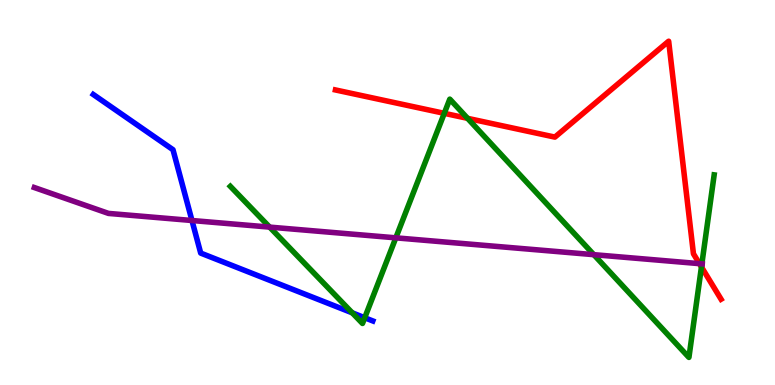[{'lines': ['blue', 'red'], 'intersections': []}, {'lines': ['green', 'red'], 'intersections': [{'x': 5.73, 'y': 7.06}, {'x': 6.03, 'y': 6.93}, {'x': 9.05, 'y': 3.07}]}, {'lines': ['purple', 'red'], 'intersections': [{'x': 9.03, 'y': 3.15}]}, {'lines': ['blue', 'green'], 'intersections': [{'x': 4.55, 'y': 1.87}, {'x': 4.71, 'y': 1.75}]}, {'lines': ['blue', 'purple'], 'intersections': [{'x': 2.48, 'y': 4.27}]}, {'lines': ['green', 'purple'], 'intersections': [{'x': 3.48, 'y': 4.1}, {'x': 5.11, 'y': 3.82}, {'x': 7.66, 'y': 3.39}, {'x': 9.06, 'y': 3.15}]}]